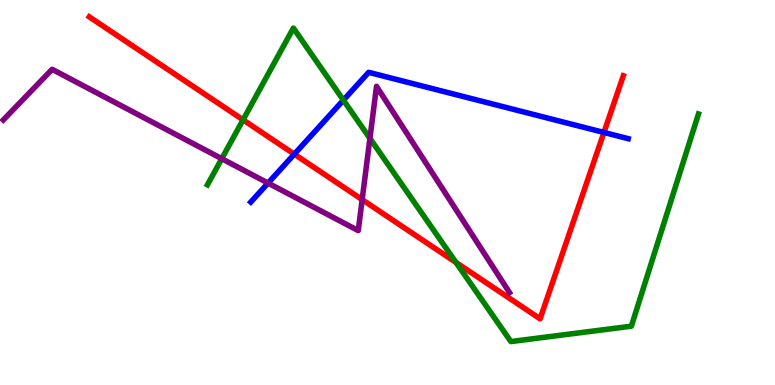[{'lines': ['blue', 'red'], 'intersections': [{'x': 3.8, 'y': 6.0}, {'x': 7.79, 'y': 6.56}]}, {'lines': ['green', 'red'], 'intersections': [{'x': 3.14, 'y': 6.89}, {'x': 5.88, 'y': 3.18}]}, {'lines': ['purple', 'red'], 'intersections': [{'x': 4.67, 'y': 4.82}]}, {'lines': ['blue', 'green'], 'intersections': [{'x': 4.43, 'y': 7.4}]}, {'lines': ['blue', 'purple'], 'intersections': [{'x': 3.46, 'y': 5.24}]}, {'lines': ['green', 'purple'], 'intersections': [{'x': 2.86, 'y': 5.88}, {'x': 4.77, 'y': 6.41}]}]